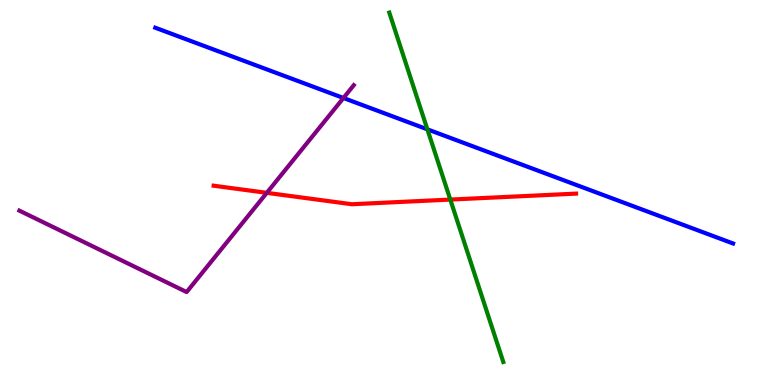[{'lines': ['blue', 'red'], 'intersections': []}, {'lines': ['green', 'red'], 'intersections': [{'x': 5.81, 'y': 4.82}]}, {'lines': ['purple', 'red'], 'intersections': [{'x': 3.44, 'y': 4.99}]}, {'lines': ['blue', 'green'], 'intersections': [{'x': 5.51, 'y': 6.64}]}, {'lines': ['blue', 'purple'], 'intersections': [{'x': 4.43, 'y': 7.45}]}, {'lines': ['green', 'purple'], 'intersections': []}]